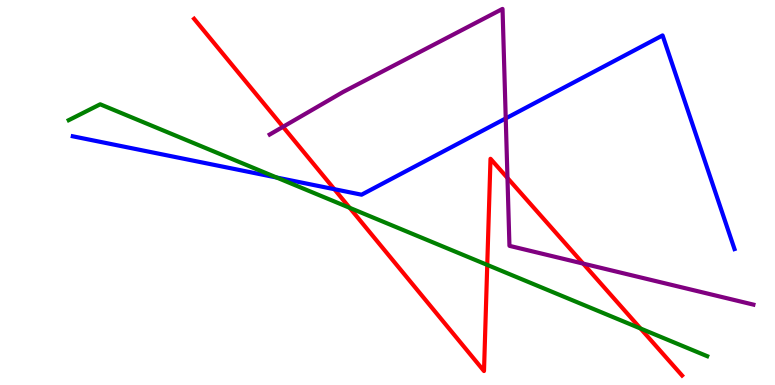[{'lines': ['blue', 'red'], 'intersections': [{'x': 4.31, 'y': 5.09}]}, {'lines': ['green', 'red'], 'intersections': [{'x': 4.51, 'y': 4.6}, {'x': 6.29, 'y': 3.12}, {'x': 8.27, 'y': 1.47}]}, {'lines': ['purple', 'red'], 'intersections': [{'x': 3.65, 'y': 6.71}, {'x': 6.55, 'y': 5.38}, {'x': 7.52, 'y': 3.15}]}, {'lines': ['blue', 'green'], 'intersections': [{'x': 3.57, 'y': 5.39}]}, {'lines': ['blue', 'purple'], 'intersections': [{'x': 6.53, 'y': 6.92}]}, {'lines': ['green', 'purple'], 'intersections': []}]